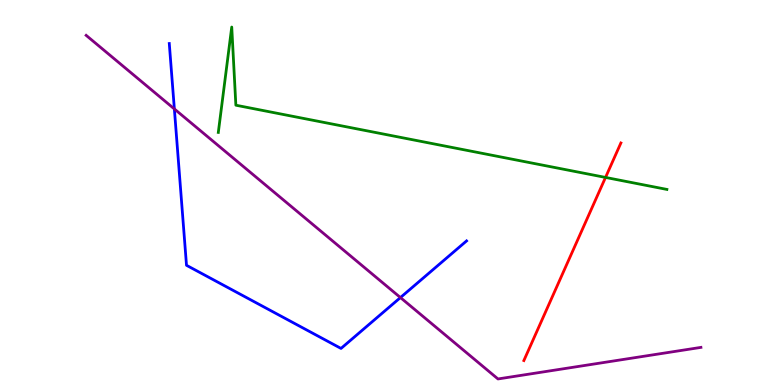[{'lines': ['blue', 'red'], 'intersections': []}, {'lines': ['green', 'red'], 'intersections': [{'x': 7.81, 'y': 5.39}]}, {'lines': ['purple', 'red'], 'intersections': []}, {'lines': ['blue', 'green'], 'intersections': []}, {'lines': ['blue', 'purple'], 'intersections': [{'x': 2.25, 'y': 7.17}, {'x': 5.17, 'y': 2.27}]}, {'lines': ['green', 'purple'], 'intersections': []}]